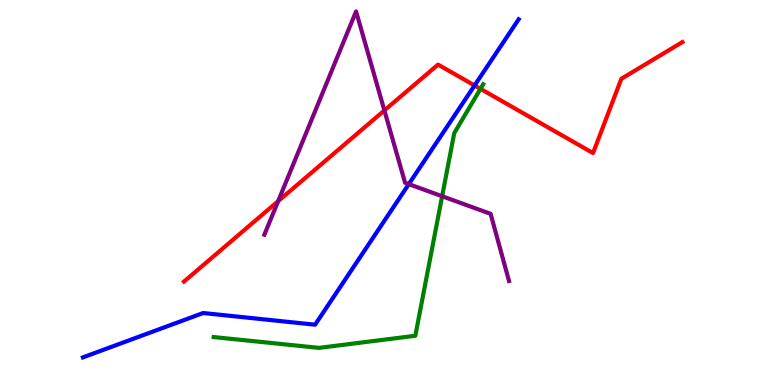[{'lines': ['blue', 'red'], 'intersections': [{'x': 6.12, 'y': 7.78}]}, {'lines': ['green', 'red'], 'intersections': [{'x': 6.2, 'y': 7.69}]}, {'lines': ['purple', 'red'], 'intersections': [{'x': 3.59, 'y': 4.77}, {'x': 4.96, 'y': 7.13}]}, {'lines': ['blue', 'green'], 'intersections': []}, {'lines': ['blue', 'purple'], 'intersections': [{'x': 5.27, 'y': 5.22}]}, {'lines': ['green', 'purple'], 'intersections': [{'x': 5.7, 'y': 4.9}]}]